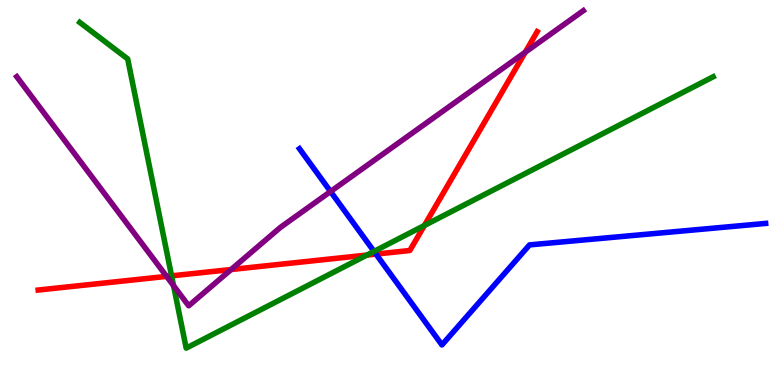[{'lines': ['blue', 'red'], 'intersections': [{'x': 4.85, 'y': 3.4}]}, {'lines': ['green', 'red'], 'intersections': [{'x': 2.21, 'y': 2.84}, {'x': 4.73, 'y': 3.37}, {'x': 5.48, 'y': 4.14}]}, {'lines': ['purple', 'red'], 'intersections': [{'x': 2.15, 'y': 2.82}, {'x': 2.98, 'y': 3.0}, {'x': 6.78, 'y': 8.64}]}, {'lines': ['blue', 'green'], 'intersections': [{'x': 4.83, 'y': 3.47}]}, {'lines': ['blue', 'purple'], 'intersections': [{'x': 4.27, 'y': 5.03}]}, {'lines': ['green', 'purple'], 'intersections': [{'x': 2.24, 'y': 2.58}]}]